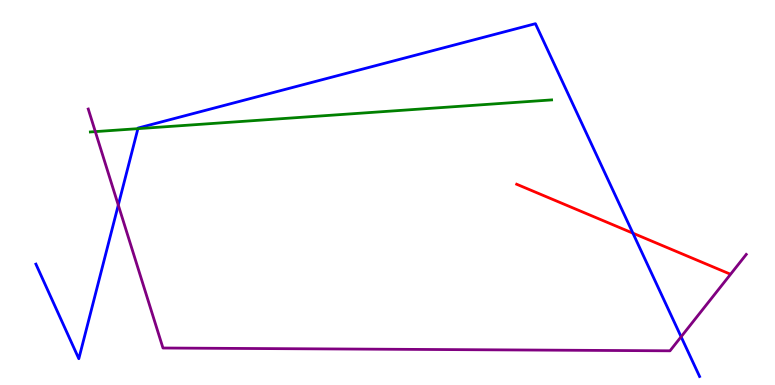[{'lines': ['blue', 'red'], 'intersections': [{'x': 8.17, 'y': 3.94}]}, {'lines': ['green', 'red'], 'intersections': []}, {'lines': ['purple', 'red'], 'intersections': []}, {'lines': ['blue', 'green'], 'intersections': [{'x': 1.78, 'y': 6.66}]}, {'lines': ['blue', 'purple'], 'intersections': [{'x': 1.53, 'y': 4.67}, {'x': 8.79, 'y': 1.25}]}, {'lines': ['green', 'purple'], 'intersections': [{'x': 1.23, 'y': 6.58}]}]